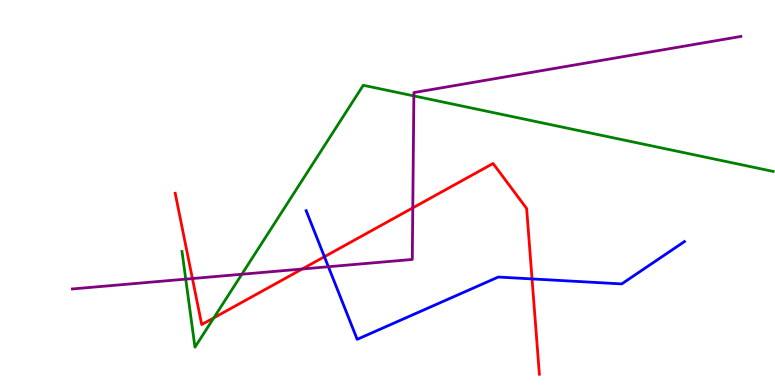[{'lines': ['blue', 'red'], 'intersections': [{'x': 4.19, 'y': 3.33}, {'x': 6.87, 'y': 2.76}]}, {'lines': ['green', 'red'], 'intersections': [{'x': 2.76, 'y': 1.74}]}, {'lines': ['purple', 'red'], 'intersections': [{'x': 2.48, 'y': 2.77}, {'x': 3.9, 'y': 3.01}, {'x': 5.33, 'y': 4.6}]}, {'lines': ['blue', 'green'], 'intersections': []}, {'lines': ['blue', 'purple'], 'intersections': [{'x': 4.24, 'y': 3.07}]}, {'lines': ['green', 'purple'], 'intersections': [{'x': 2.4, 'y': 2.75}, {'x': 3.12, 'y': 2.88}, {'x': 5.34, 'y': 7.51}]}]